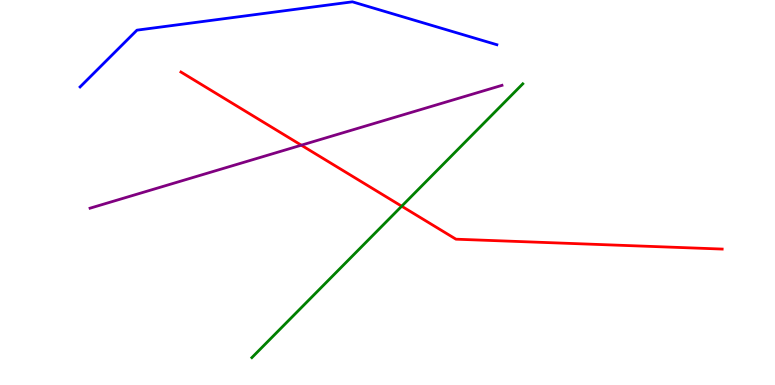[{'lines': ['blue', 'red'], 'intersections': []}, {'lines': ['green', 'red'], 'intersections': [{'x': 5.18, 'y': 4.64}]}, {'lines': ['purple', 'red'], 'intersections': [{'x': 3.89, 'y': 6.23}]}, {'lines': ['blue', 'green'], 'intersections': []}, {'lines': ['blue', 'purple'], 'intersections': []}, {'lines': ['green', 'purple'], 'intersections': []}]